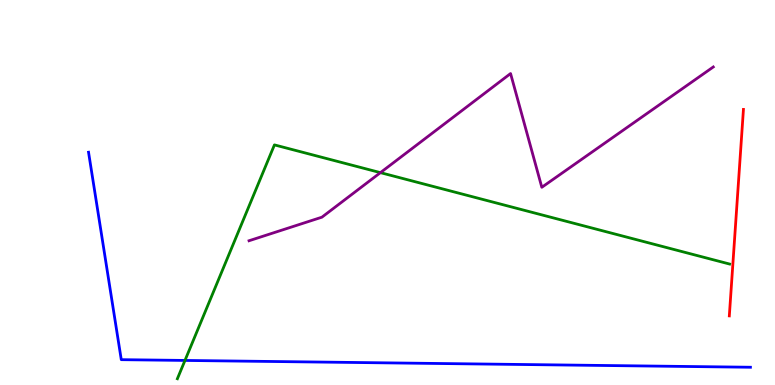[{'lines': ['blue', 'red'], 'intersections': []}, {'lines': ['green', 'red'], 'intersections': []}, {'lines': ['purple', 'red'], 'intersections': []}, {'lines': ['blue', 'green'], 'intersections': [{'x': 2.39, 'y': 0.638}]}, {'lines': ['blue', 'purple'], 'intersections': []}, {'lines': ['green', 'purple'], 'intersections': [{'x': 4.91, 'y': 5.52}]}]